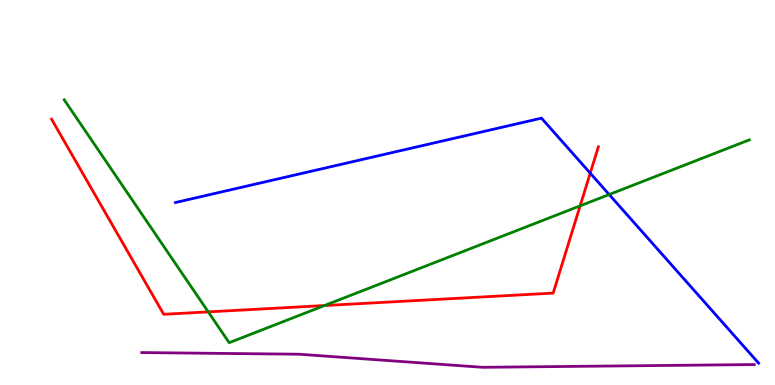[{'lines': ['blue', 'red'], 'intersections': [{'x': 7.62, 'y': 5.5}]}, {'lines': ['green', 'red'], 'intersections': [{'x': 2.69, 'y': 1.9}, {'x': 4.19, 'y': 2.06}, {'x': 7.49, 'y': 4.65}]}, {'lines': ['purple', 'red'], 'intersections': []}, {'lines': ['blue', 'green'], 'intersections': [{'x': 7.86, 'y': 4.95}]}, {'lines': ['blue', 'purple'], 'intersections': []}, {'lines': ['green', 'purple'], 'intersections': []}]